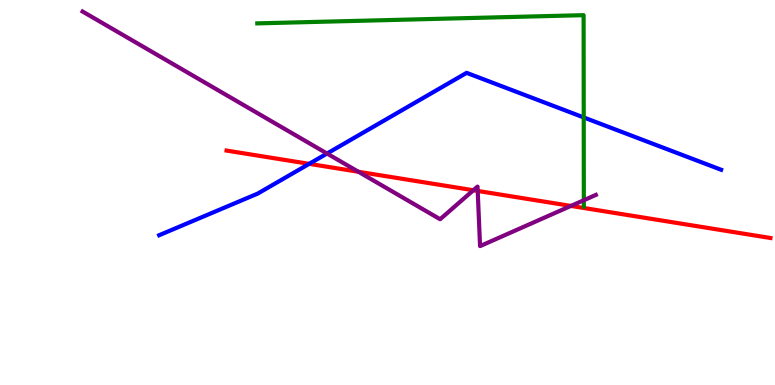[{'lines': ['blue', 'red'], 'intersections': [{'x': 3.99, 'y': 5.74}]}, {'lines': ['green', 'red'], 'intersections': []}, {'lines': ['purple', 'red'], 'intersections': [{'x': 4.62, 'y': 5.54}, {'x': 6.11, 'y': 5.06}, {'x': 6.16, 'y': 5.04}, {'x': 7.37, 'y': 4.65}]}, {'lines': ['blue', 'green'], 'intersections': [{'x': 7.53, 'y': 6.95}]}, {'lines': ['blue', 'purple'], 'intersections': [{'x': 4.22, 'y': 6.01}]}, {'lines': ['green', 'purple'], 'intersections': [{'x': 7.53, 'y': 4.8}]}]